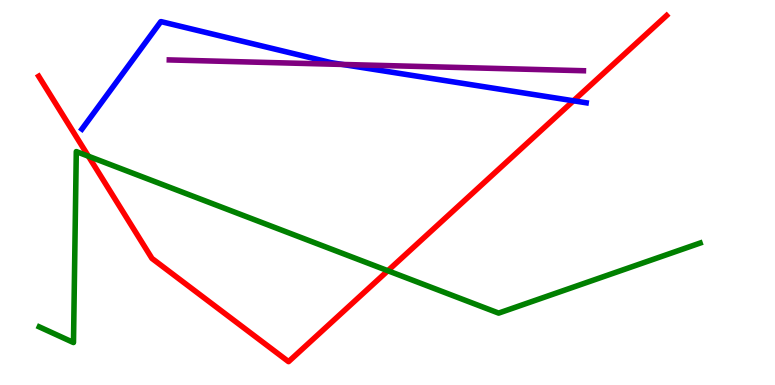[{'lines': ['blue', 'red'], 'intersections': [{'x': 7.4, 'y': 7.38}]}, {'lines': ['green', 'red'], 'intersections': [{'x': 1.14, 'y': 5.94}, {'x': 5.0, 'y': 2.97}]}, {'lines': ['purple', 'red'], 'intersections': []}, {'lines': ['blue', 'green'], 'intersections': []}, {'lines': ['blue', 'purple'], 'intersections': [{'x': 4.42, 'y': 8.33}]}, {'lines': ['green', 'purple'], 'intersections': []}]